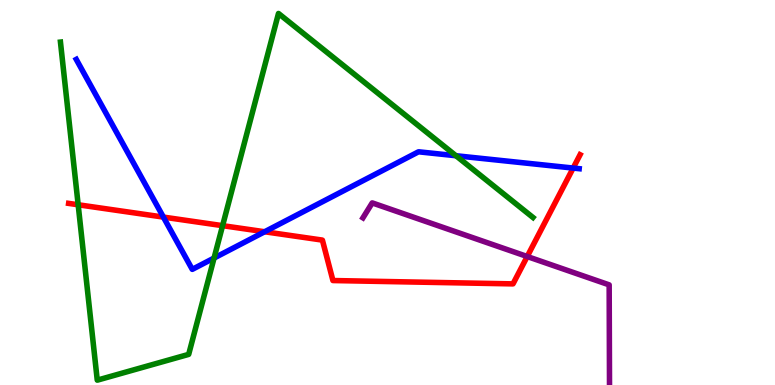[{'lines': ['blue', 'red'], 'intersections': [{'x': 2.11, 'y': 4.36}, {'x': 3.41, 'y': 3.98}, {'x': 7.4, 'y': 5.63}]}, {'lines': ['green', 'red'], 'intersections': [{'x': 1.01, 'y': 4.68}, {'x': 2.87, 'y': 4.14}]}, {'lines': ['purple', 'red'], 'intersections': [{'x': 6.8, 'y': 3.34}]}, {'lines': ['blue', 'green'], 'intersections': [{'x': 2.76, 'y': 3.3}, {'x': 5.88, 'y': 5.96}]}, {'lines': ['blue', 'purple'], 'intersections': []}, {'lines': ['green', 'purple'], 'intersections': []}]